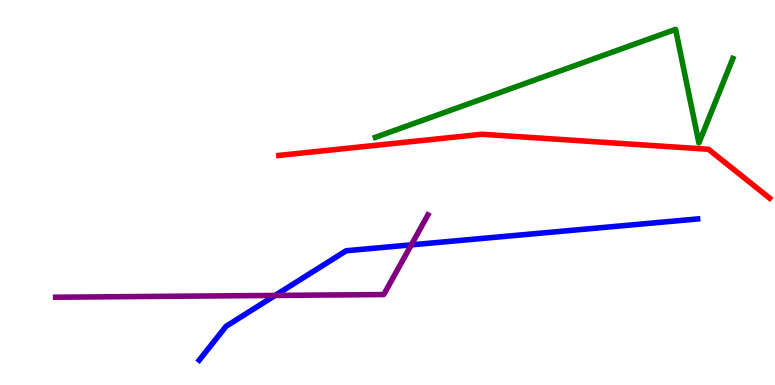[{'lines': ['blue', 'red'], 'intersections': []}, {'lines': ['green', 'red'], 'intersections': []}, {'lines': ['purple', 'red'], 'intersections': []}, {'lines': ['blue', 'green'], 'intersections': []}, {'lines': ['blue', 'purple'], 'intersections': [{'x': 3.55, 'y': 2.33}, {'x': 5.31, 'y': 3.64}]}, {'lines': ['green', 'purple'], 'intersections': []}]